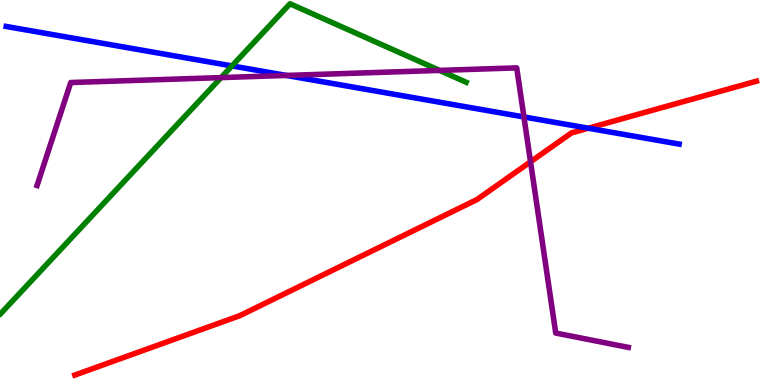[{'lines': ['blue', 'red'], 'intersections': [{'x': 7.59, 'y': 6.67}]}, {'lines': ['green', 'red'], 'intersections': []}, {'lines': ['purple', 'red'], 'intersections': [{'x': 6.85, 'y': 5.8}]}, {'lines': ['blue', 'green'], 'intersections': [{'x': 2.99, 'y': 8.29}]}, {'lines': ['blue', 'purple'], 'intersections': [{'x': 3.7, 'y': 8.04}, {'x': 6.76, 'y': 6.96}]}, {'lines': ['green', 'purple'], 'intersections': [{'x': 2.85, 'y': 7.98}, {'x': 5.67, 'y': 8.17}]}]